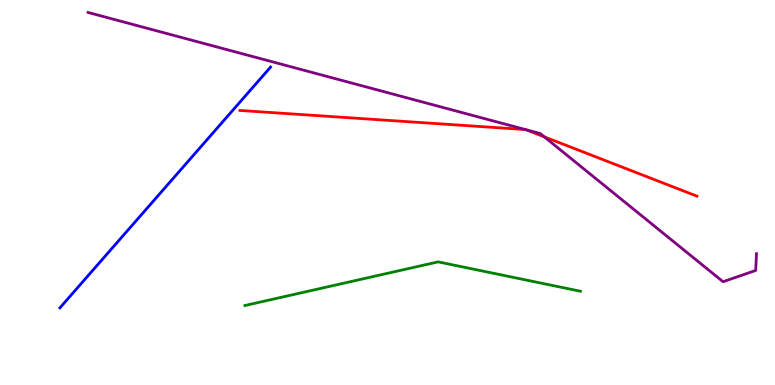[{'lines': ['blue', 'red'], 'intersections': []}, {'lines': ['green', 'red'], 'intersections': []}, {'lines': ['purple', 'red'], 'intersections': [{'x': 6.78, 'y': 6.64}, {'x': 6.78, 'y': 6.63}, {'x': 7.02, 'y': 6.45}]}, {'lines': ['blue', 'green'], 'intersections': []}, {'lines': ['blue', 'purple'], 'intersections': []}, {'lines': ['green', 'purple'], 'intersections': []}]